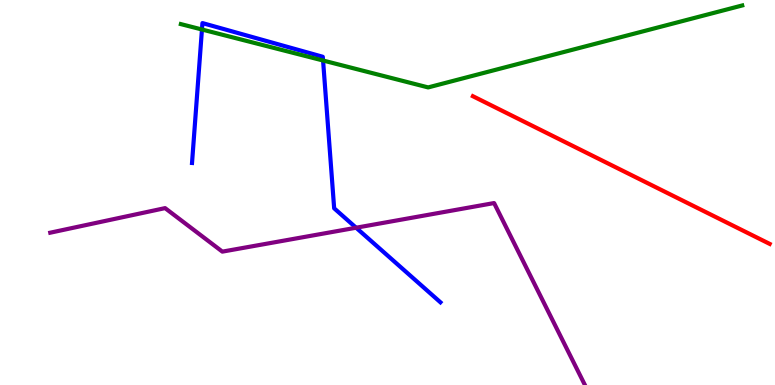[{'lines': ['blue', 'red'], 'intersections': []}, {'lines': ['green', 'red'], 'intersections': []}, {'lines': ['purple', 'red'], 'intersections': []}, {'lines': ['blue', 'green'], 'intersections': [{'x': 2.61, 'y': 9.23}, {'x': 4.17, 'y': 8.43}]}, {'lines': ['blue', 'purple'], 'intersections': [{'x': 4.59, 'y': 4.09}]}, {'lines': ['green', 'purple'], 'intersections': []}]